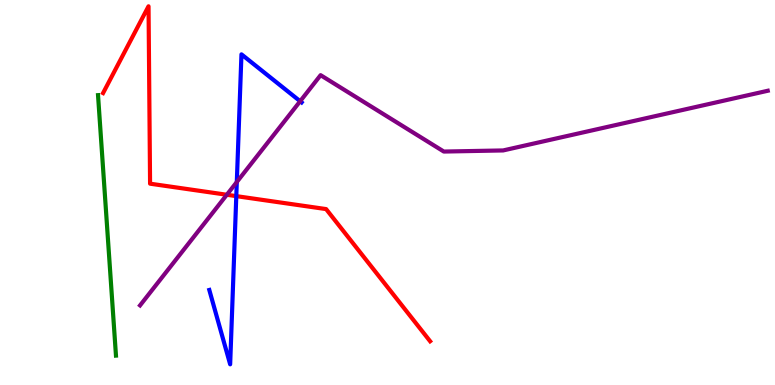[{'lines': ['blue', 'red'], 'intersections': [{'x': 3.05, 'y': 4.91}]}, {'lines': ['green', 'red'], 'intersections': []}, {'lines': ['purple', 'red'], 'intersections': [{'x': 2.93, 'y': 4.94}]}, {'lines': ['blue', 'green'], 'intersections': []}, {'lines': ['blue', 'purple'], 'intersections': [{'x': 3.06, 'y': 5.27}, {'x': 3.87, 'y': 7.37}]}, {'lines': ['green', 'purple'], 'intersections': []}]